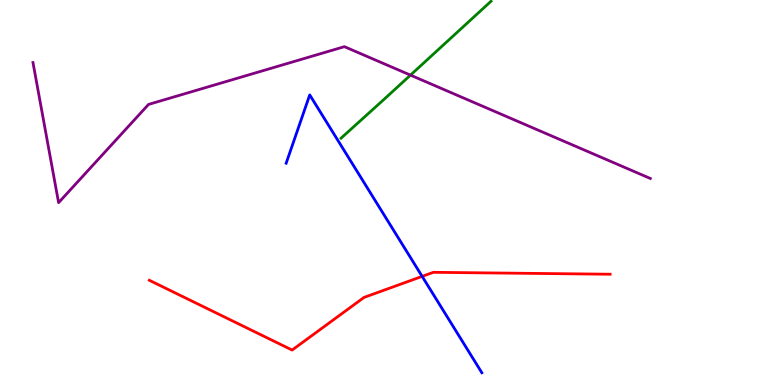[{'lines': ['blue', 'red'], 'intersections': [{'x': 5.45, 'y': 2.82}]}, {'lines': ['green', 'red'], 'intersections': []}, {'lines': ['purple', 'red'], 'intersections': []}, {'lines': ['blue', 'green'], 'intersections': []}, {'lines': ['blue', 'purple'], 'intersections': []}, {'lines': ['green', 'purple'], 'intersections': [{'x': 5.3, 'y': 8.05}]}]